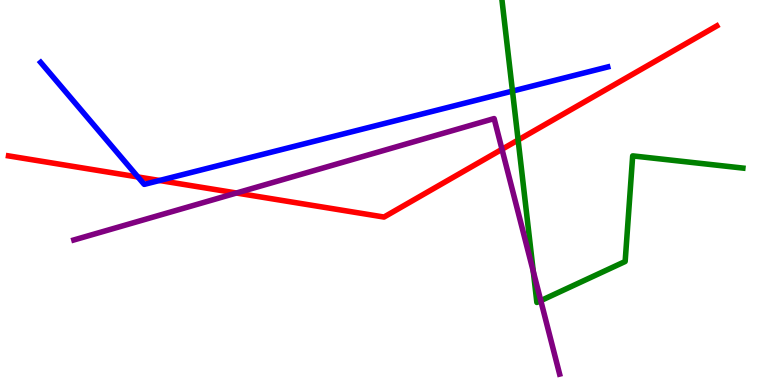[{'lines': ['blue', 'red'], 'intersections': [{'x': 1.78, 'y': 5.4}, {'x': 2.06, 'y': 5.31}]}, {'lines': ['green', 'red'], 'intersections': [{'x': 6.69, 'y': 6.36}]}, {'lines': ['purple', 'red'], 'intersections': [{'x': 3.05, 'y': 4.99}, {'x': 6.48, 'y': 6.12}]}, {'lines': ['blue', 'green'], 'intersections': [{'x': 6.61, 'y': 7.63}]}, {'lines': ['blue', 'purple'], 'intersections': []}, {'lines': ['green', 'purple'], 'intersections': [{'x': 6.88, 'y': 2.95}, {'x': 6.98, 'y': 2.19}]}]